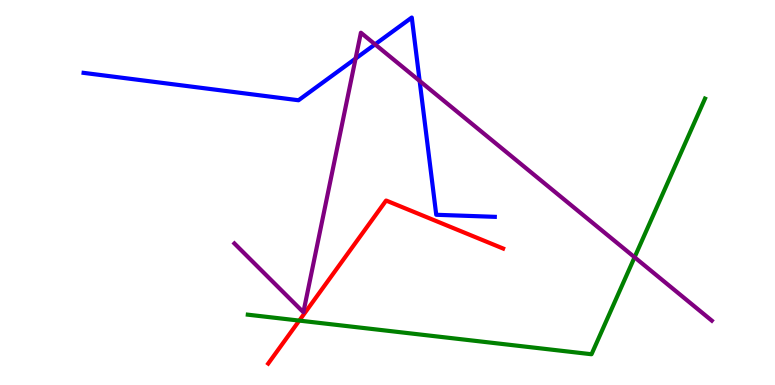[{'lines': ['blue', 'red'], 'intersections': []}, {'lines': ['green', 'red'], 'intersections': [{'x': 3.86, 'y': 1.67}]}, {'lines': ['purple', 'red'], 'intersections': []}, {'lines': ['blue', 'green'], 'intersections': []}, {'lines': ['blue', 'purple'], 'intersections': [{'x': 4.59, 'y': 8.48}, {'x': 4.84, 'y': 8.85}, {'x': 5.41, 'y': 7.9}]}, {'lines': ['green', 'purple'], 'intersections': [{'x': 8.19, 'y': 3.32}]}]